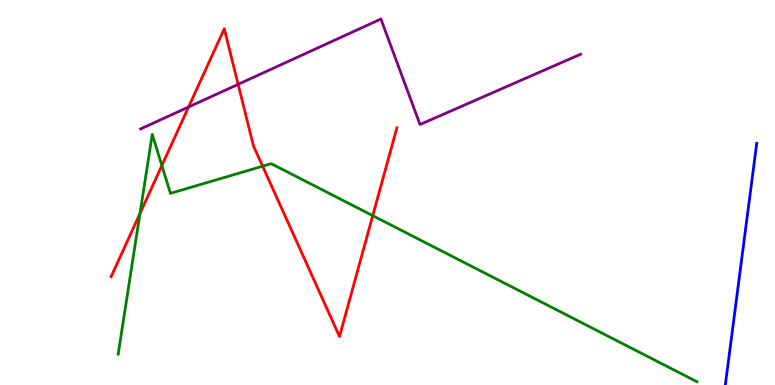[{'lines': ['blue', 'red'], 'intersections': []}, {'lines': ['green', 'red'], 'intersections': [{'x': 1.81, 'y': 4.45}, {'x': 2.09, 'y': 5.7}, {'x': 3.39, 'y': 5.68}, {'x': 4.81, 'y': 4.4}]}, {'lines': ['purple', 'red'], 'intersections': [{'x': 2.43, 'y': 7.22}, {'x': 3.07, 'y': 7.81}]}, {'lines': ['blue', 'green'], 'intersections': []}, {'lines': ['blue', 'purple'], 'intersections': []}, {'lines': ['green', 'purple'], 'intersections': []}]